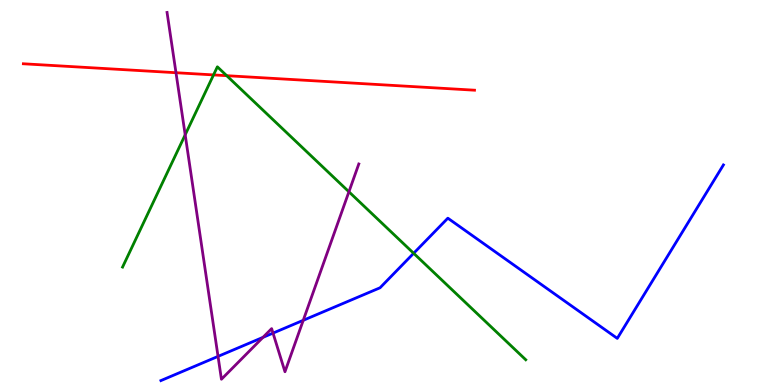[{'lines': ['blue', 'red'], 'intersections': []}, {'lines': ['green', 'red'], 'intersections': [{'x': 2.76, 'y': 8.05}, {'x': 2.93, 'y': 8.03}]}, {'lines': ['purple', 'red'], 'intersections': [{'x': 2.27, 'y': 8.11}]}, {'lines': ['blue', 'green'], 'intersections': [{'x': 5.34, 'y': 3.42}]}, {'lines': ['blue', 'purple'], 'intersections': [{'x': 2.81, 'y': 0.743}, {'x': 3.39, 'y': 1.24}, {'x': 3.52, 'y': 1.35}, {'x': 3.91, 'y': 1.68}]}, {'lines': ['green', 'purple'], 'intersections': [{'x': 2.39, 'y': 6.5}, {'x': 4.5, 'y': 5.02}]}]